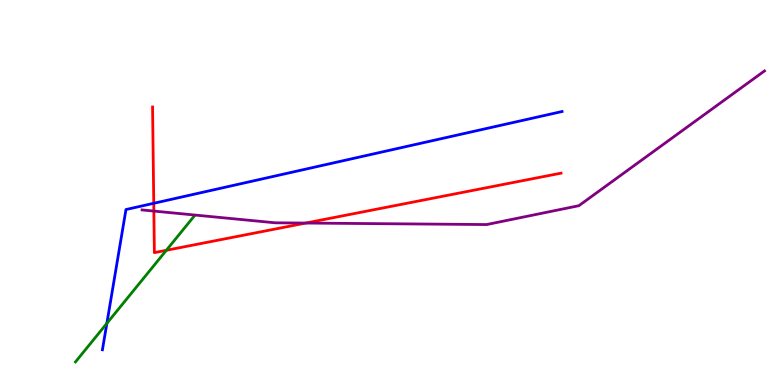[{'lines': ['blue', 'red'], 'intersections': [{'x': 1.98, 'y': 4.72}]}, {'lines': ['green', 'red'], 'intersections': [{'x': 2.15, 'y': 3.5}]}, {'lines': ['purple', 'red'], 'intersections': [{'x': 1.99, 'y': 4.52}, {'x': 3.94, 'y': 4.21}]}, {'lines': ['blue', 'green'], 'intersections': [{'x': 1.38, 'y': 1.6}]}, {'lines': ['blue', 'purple'], 'intersections': []}, {'lines': ['green', 'purple'], 'intersections': []}]